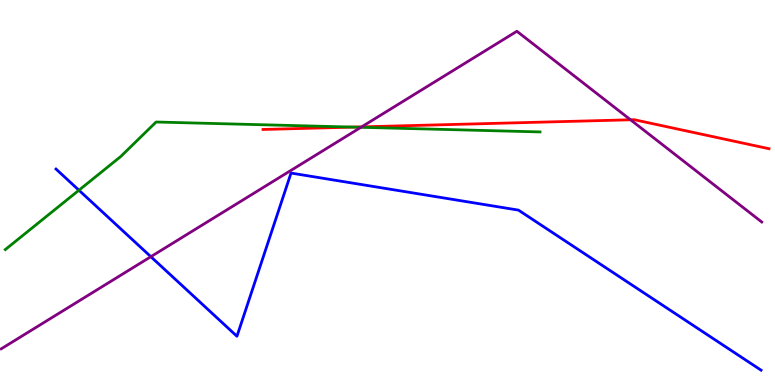[{'lines': ['blue', 'red'], 'intersections': []}, {'lines': ['green', 'red'], 'intersections': [{'x': 4.56, 'y': 6.7}]}, {'lines': ['purple', 'red'], 'intersections': [{'x': 4.67, 'y': 6.7}, {'x': 8.14, 'y': 6.89}]}, {'lines': ['blue', 'green'], 'intersections': [{'x': 1.02, 'y': 5.06}]}, {'lines': ['blue', 'purple'], 'intersections': [{'x': 1.95, 'y': 3.33}]}, {'lines': ['green', 'purple'], 'intersections': [{'x': 4.66, 'y': 6.69}]}]